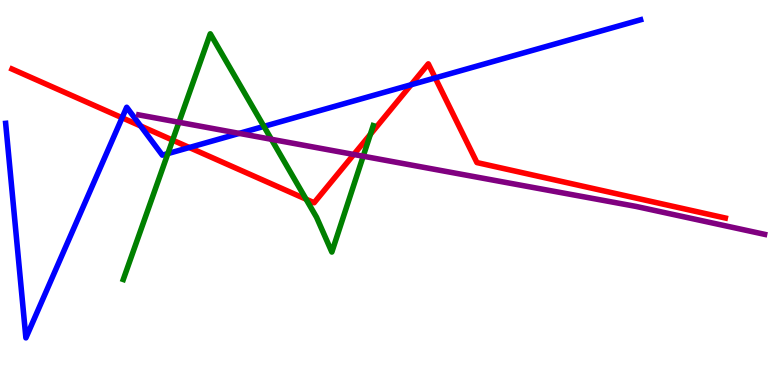[{'lines': ['blue', 'red'], 'intersections': [{'x': 1.58, 'y': 6.94}, {'x': 1.81, 'y': 6.73}, {'x': 2.44, 'y': 6.17}, {'x': 5.31, 'y': 7.8}, {'x': 5.62, 'y': 7.98}]}, {'lines': ['green', 'red'], 'intersections': [{'x': 2.23, 'y': 6.36}, {'x': 3.95, 'y': 4.83}, {'x': 4.78, 'y': 6.51}]}, {'lines': ['purple', 'red'], 'intersections': [{'x': 4.57, 'y': 5.99}]}, {'lines': ['blue', 'green'], 'intersections': [{'x': 2.17, 'y': 6.01}, {'x': 3.41, 'y': 6.72}]}, {'lines': ['blue', 'purple'], 'intersections': [{'x': 3.09, 'y': 6.54}]}, {'lines': ['green', 'purple'], 'intersections': [{'x': 2.31, 'y': 6.82}, {'x': 3.5, 'y': 6.38}, {'x': 4.69, 'y': 5.94}]}]